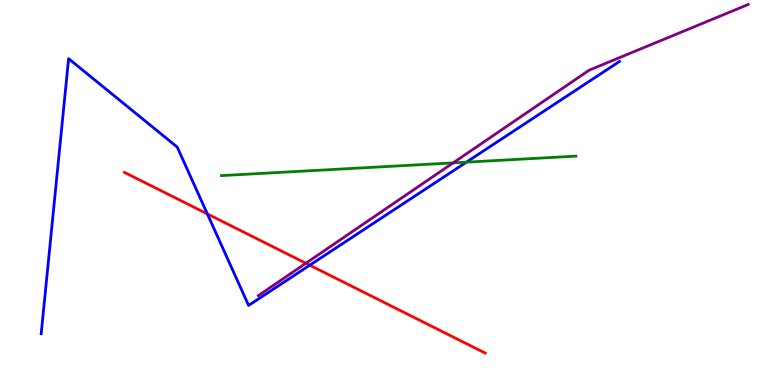[{'lines': ['blue', 'red'], 'intersections': [{'x': 2.68, 'y': 4.44}, {'x': 4.0, 'y': 3.11}]}, {'lines': ['green', 'red'], 'intersections': []}, {'lines': ['purple', 'red'], 'intersections': [{'x': 3.95, 'y': 3.16}]}, {'lines': ['blue', 'green'], 'intersections': [{'x': 6.02, 'y': 5.79}]}, {'lines': ['blue', 'purple'], 'intersections': []}, {'lines': ['green', 'purple'], 'intersections': [{'x': 5.85, 'y': 5.77}]}]